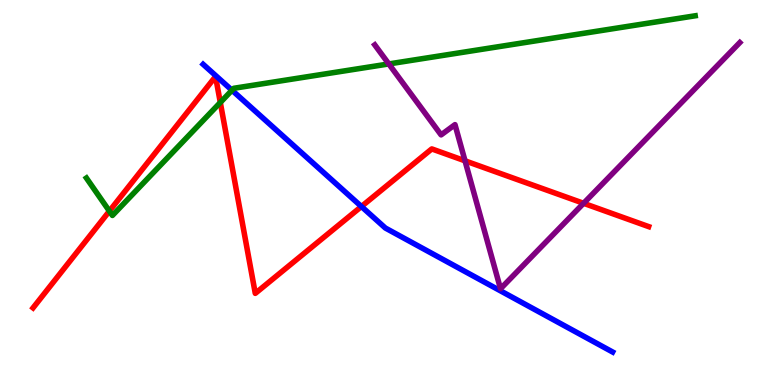[{'lines': ['blue', 'red'], 'intersections': [{'x': 4.66, 'y': 4.64}]}, {'lines': ['green', 'red'], 'intersections': [{'x': 1.41, 'y': 4.52}, {'x': 2.84, 'y': 7.34}]}, {'lines': ['purple', 'red'], 'intersections': [{'x': 6.0, 'y': 5.82}, {'x': 7.53, 'y': 4.72}]}, {'lines': ['blue', 'green'], 'intersections': [{'x': 2.99, 'y': 7.66}]}, {'lines': ['blue', 'purple'], 'intersections': []}, {'lines': ['green', 'purple'], 'intersections': [{'x': 5.02, 'y': 8.34}]}]